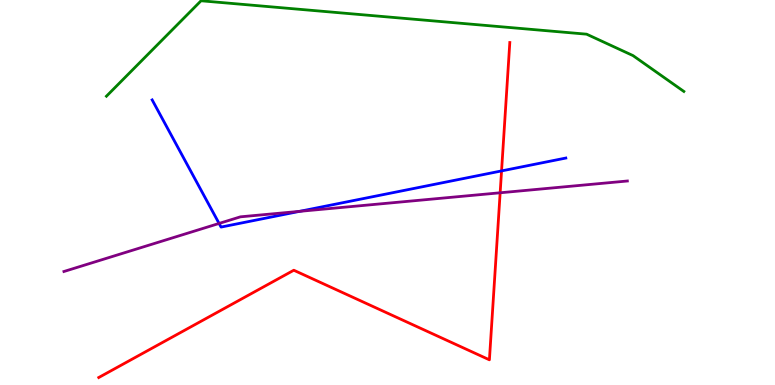[{'lines': ['blue', 'red'], 'intersections': [{'x': 6.47, 'y': 5.56}]}, {'lines': ['green', 'red'], 'intersections': []}, {'lines': ['purple', 'red'], 'intersections': [{'x': 6.45, 'y': 4.99}]}, {'lines': ['blue', 'green'], 'intersections': []}, {'lines': ['blue', 'purple'], 'intersections': [{'x': 2.83, 'y': 4.2}, {'x': 3.87, 'y': 4.51}]}, {'lines': ['green', 'purple'], 'intersections': []}]